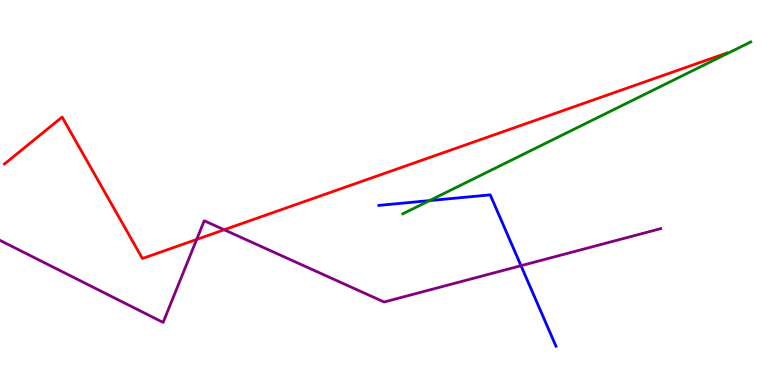[{'lines': ['blue', 'red'], 'intersections': []}, {'lines': ['green', 'red'], 'intersections': []}, {'lines': ['purple', 'red'], 'intersections': [{'x': 2.54, 'y': 3.78}, {'x': 2.89, 'y': 4.03}]}, {'lines': ['blue', 'green'], 'intersections': [{'x': 5.54, 'y': 4.79}]}, {'lines': ['blue', 'purple'], 'intersections': [{'x': 6.72, 'y': 3.1}]}, {'lines': ['green', 'purple'], 'intersections': []}]